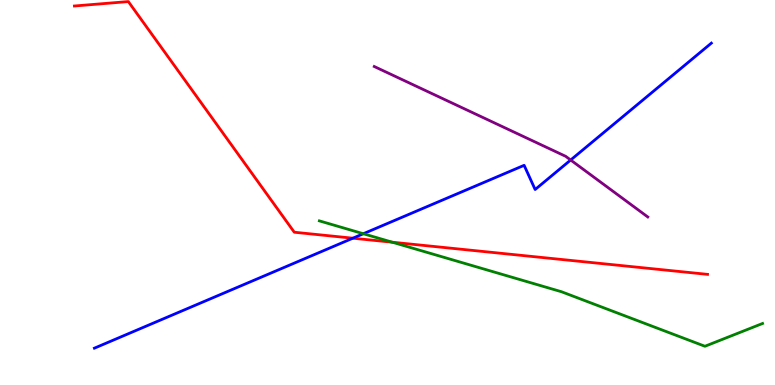[{'lines': ['blue', 'red'], 'intersections': [{'x': 4.55, 'y': 3.81}]}, {'lines': ['green', 'red'], 'intersections': [{'x': 5.06, 'y': 3.71}]}, {'lines': ['purple', 'red'], 'intersections': []}, {'lines': ['blue', 'green'], 'intersections': [{'x': 4.69, 'y': 3.93}]}, {'lines': ['blue', 'purple'], 'intersections': [{'x': 7.36, 'y': 5.84}]}, {'lines': ['green', 'purple'], 'intersections': []}]